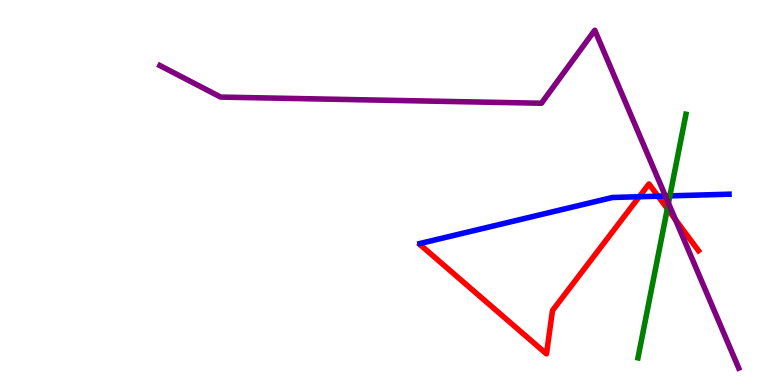[{'lines': ['blue', 'red'], 'intersections': [{'x': 8.25, 'y': 4.89}, {'x': 8.49, 'y': 4.9}]}, {'lines': ['green', 'red'], 'intersections': [{'x': 8.61, 'y': 4.58}]}, {'lines': ['purple', 'red'], 'intersections': [{'x': 8.72, 'y': 4.3}]}, {'lines': ['blue', 'green'], 'intersections': [{'x': 8.64, 'y': 4.91}]}, {'lines': ['blue', 'purple'], 'intersections': [{'x': 8.59, 'y': 4.91}]}, {'lines': ['green', 'purple'], 'intersections': [{'x': 8.62, 'y': 4.72}]}]